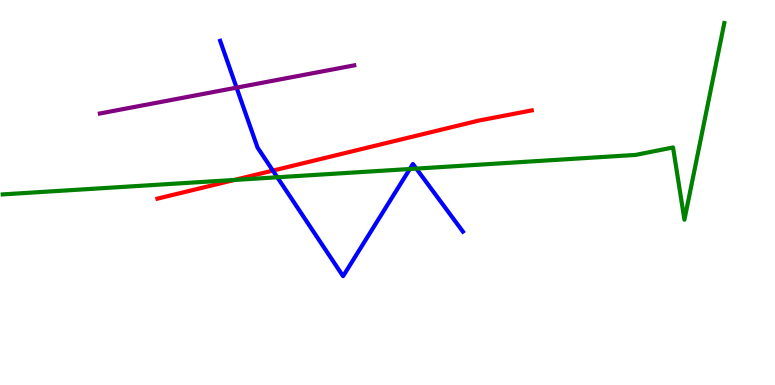[{'lines': ['blue', 'red'], 'intersections': [{'x': 3.52, 'y': 5.57}]}, {'lines': ['green', 'red'], 'intersections': [{'x': 3.02, 'y': 5.33}]}, {'lines': ['purple', 'red'], 'intersections': []}, {'lines': ['blue', 'green'], 'intersections': [{'x': 3.58, 'y': 5.4}, {'x': 5.29, 'y': 5.61}, {'x': 5.37, 'y': 5.62}]}, {'lines': ['blue', 'purple'], 'intersections': [{'x': 3.05, 'y': 7.72}]}, {'lines': ['green', 'purple'], 'intersections': []}]